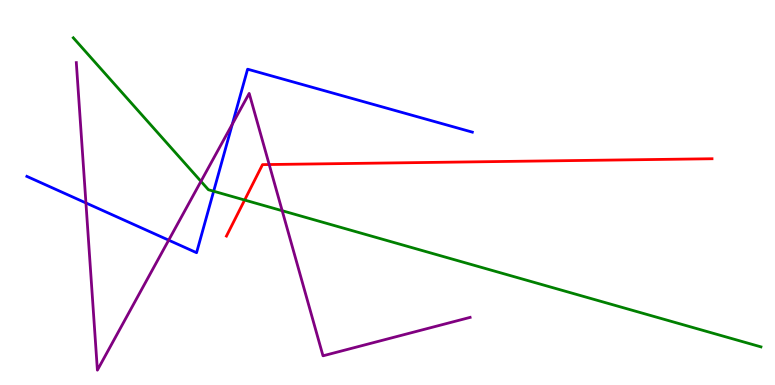[{'lines': ['blue', 'red'], 'intersections': []}, {'lines': ['green', 'red'], 'intersections': [{'x': 3.16, 'y': 4.8}]}, {'lines': ['purple', 'red'], 'intersections': [{'x': 3.47, 'y': 5.73}]}, {'lines': ['blue', 'green'], 'intersections': [{'x': 2.76, 'y': 5.03}]}, {'lines': ['blue', 'purple'], 'intersections': [{'x': 1.11, 'y': 4.73}, {'x': 2.18, 'y': 3.76}, {'x': 3.0, 'y': 6.77}]}, {'lines': ['green', 'purple'], 'intersections': [{'x': 2.59, 'y': 5.29}, {'x': 3.64, 'y': 4.53}]}]